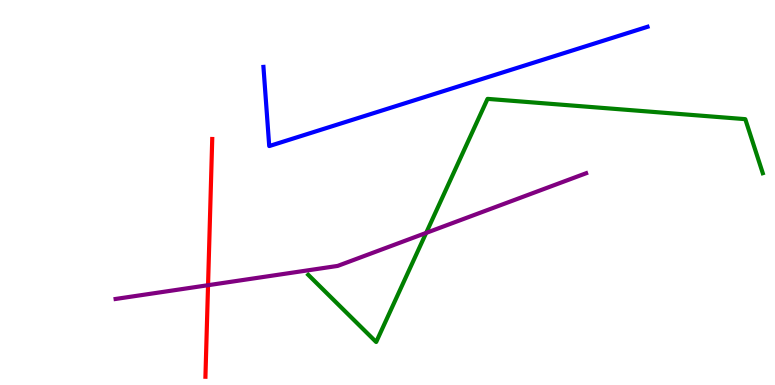[{'lines': ['blue', 'red'], 'intersections': []}, {'lines': ['green', 'red'], 'intersections': []}, {'lines': ['purple', 'red'], 'intersections': [{'x': 2.68, 'y': 2.59}]}, {'lines': ['blue', 'green'], 'intersections': []}, {'lines': ['blue', 'purple'], 'intersections': []}, {'lines': ['green', 'purple'], 'intersections': [{'x': 5.5, 'y': 3.95}]}]